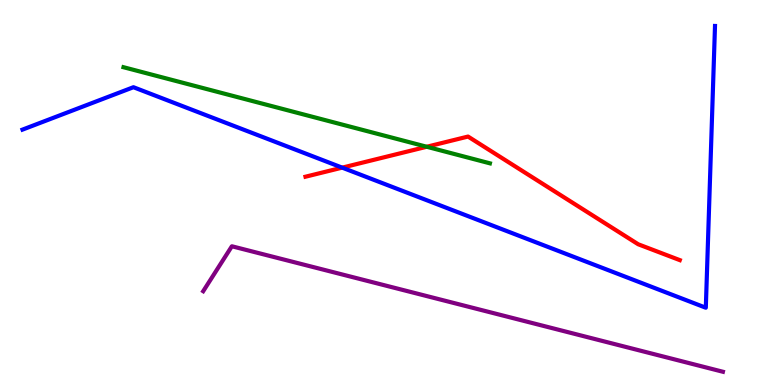[{'lines': ['blue', 'red'], 'intersections': [{'x': 4.42, 'y': 5.65}]}, {'lines': ['green', 'red'], 'intersections': [{'x': 5.51, 'y': 6.19}]}, {'lines': ['purple', 'red'], 'intersections': []}, {'lines': ['blue', 'green'], 'intersections': []}, {'lines': ['blue', 'purple'], 'intersections': []}, {'lines': ['green', 'purple'], 'intersections': []}]